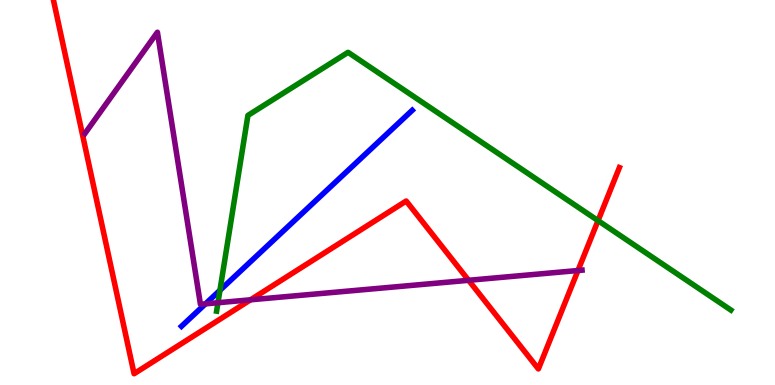[{'lines': ['blue', 'red'], 'intersections': []}, {'lines': ['green', 'red'], 'intersections': [{'x': 7.72, 'y': 4.27}]}, {'lines': ['purple', 'red'], 'intersections': [{'x': 3.23, 'y': 2.21}, {'x': 6.05, 'y': 2.72}, {'x': 7.46, 'y': 2.97}]}, {'lines': ['blue', 'green'], 'intersections': [{'x': 2.84, 'y': 2.46}]}, {'lines': ['blue', 'purple'], 'intersections': [{'x': 2.65, 'y': 2.11}]}, {'lines': ['green', 'purple'], 'intersections': [{'x': 2.81, 'y': 2.14}]}]